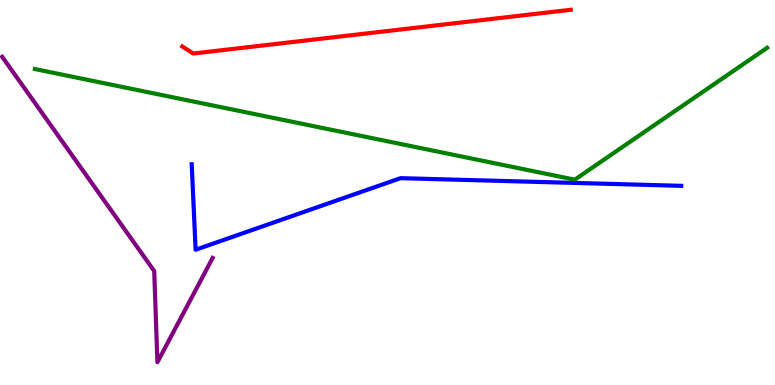[{'lines': ['blue', 'red'], 'intersections': []}, {'lines': ['green', 'red'], 'intersections': []}, {'lines': ['purple', 'red'], 'intersections': []}, {'lines': ['blue', 'green'], 'intersections': []}, {'lines': ['blue', 'purple'], 'intersections': []}, {'lines': ['green', 'purple'], 'intersections': []}]